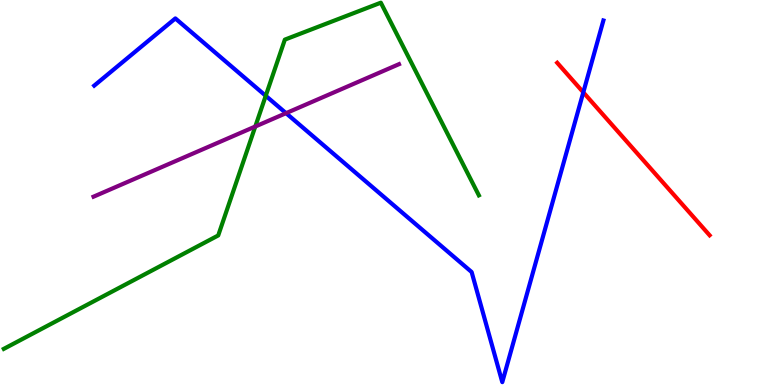[{'lines': ['blue', 'red'], 'intersections': [{'x': 7.53, 'y': 7.6}]}, {'lines': ['green', 'red'], 'intersections': []}, {'lines': ['purple', 'red'], 'intersections': []}, {'lines': ['blue', 'green'], 'intersections': [{'x': 3.43, 'y': 7.51}]}, {'lines': ['blue', 'purple'], 'intersections': [{'x': 3.69, 'y': 7.06}]}, {'lines': ['green', 'purple'], 'intersections': [{'x': 3.29, 'y': 6.71}]}]